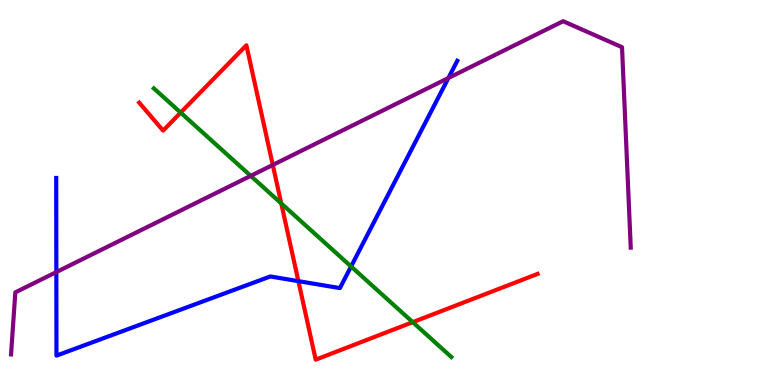[{'lines': ['blue', 'red'], 'intersections': [{'x': 3.85, 'y': 2.7}]}, {'lines': ['green', 'red'], 'intersections': [{'x': 2.33, 'y': 7.08}, {'x': 3.63, 'y': 4.72}, {'x': 5.33, 'y': 1.63}]}, {'lines': ['purple', 'red'], 'intersections': [{'x': 3.52, 'y': 5.72}]}, {'lines': ['blue', 'green'], 'intersections': [{'x': 4.53, 'y': 3.08}]}, {'lines': ['blue', 'purple'], 'intersections': [{'x': 0.727, 'y': 2.93}, {'x': 5.79, 'y': 7.97}]}, {'lines': ['green', 'purple'], 'intersections': [{'x': 3.24, 'y': 5.43}]}]